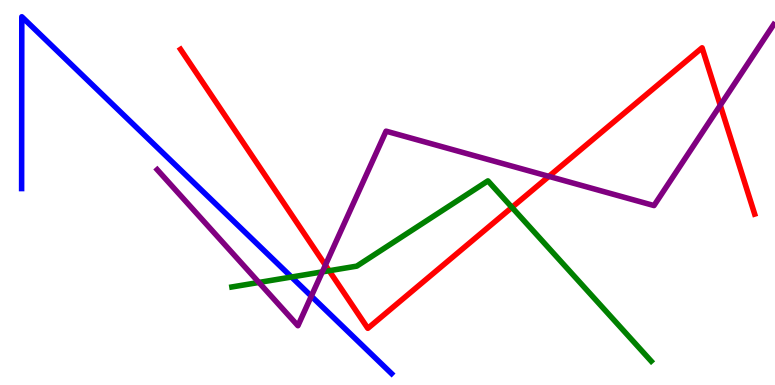[{'lines': ['blue', 'red'], 'intersections': []}, {'lines': ['green', 'red'], 'intersections': [{'x': 4.25, 'y': 2.97}, {'x': 6.61, 'y': 4.61}]}, {'lines': ['purple', 'red'], 'intersections': [{'x': 4.2, 'y': 3.11}, {'x': 7.08, 'y': 5.42}, {'x': 9.29, 'y': 7.26}]}, {'lines': ['blue', 'green'], 'intersections': [{'x': 3.76, 'y': 2.8}]}, {'lines': ['blue', 'purple'], 'intersections': [{'x': 4.02, 'y': 2.31}]}, {'lines': ['green', 'purple'], 'intersections': [{'x': 3.34, 'y': 2.66}, {'x': 4.16, 'y': 2.94}]}]